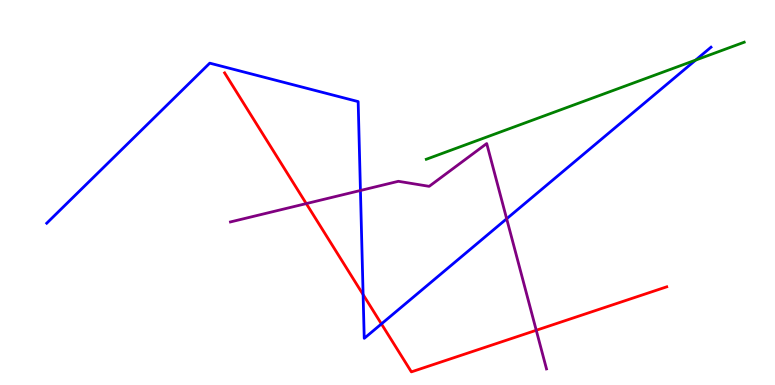[{'lines': ['blue', 'red'], 'intersections': [{'x': 4.69, 'y': 2.35}, {'x': 4.92, 'y': 1.59}]}, {'lines': ['green', 'red'], 'intersections': []}, {'lines': ['purple', 'red'], 'intersections': [{'x': 3.95, 'y': 4.71}, {'x': 6.92, 'y': 1.42}]}, {'lines': ['blue', 'green'], 'intersections': [{'x': 8.98, 'y': 8.44}]}, {'lines': ['blue', 'purple'], 'intersections': [{'x': 4.65, 'y': 5.05}, {'x': 6.54, 'y': 4.32}]}, {'lines': ['green', 'purple'], 'intersections': []}]